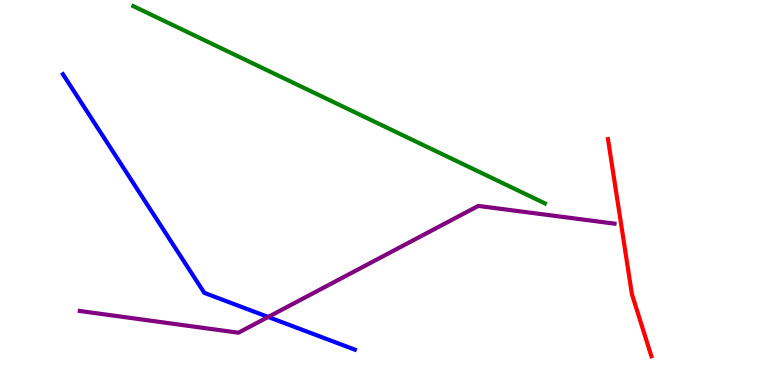[{'lines': ['blue', 'red'], 'intersections': []}, {'lines': ['green', 'red'], 'intersections': []}, {'lines': ['purple', 'red'], 'intersections': []}, {'lines': ['blue', 'green'], 'intersections': []}, {'lines': ['blue', 'purple'], 'intersections': [{'x': 3.46, 'y': 1.77}]}, {'lines': ['green', 'purple'], 'intersections': []}]